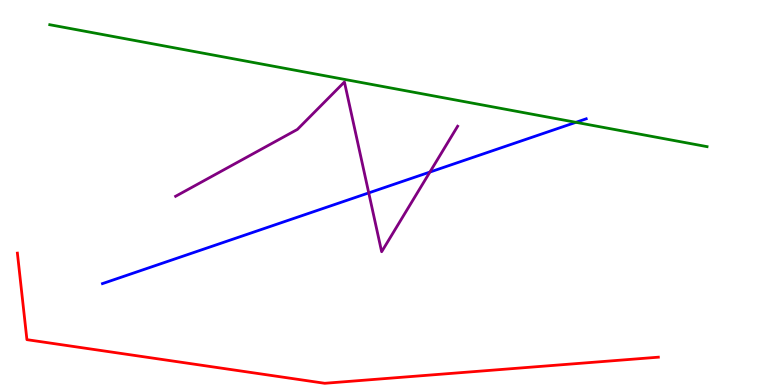[{'lines': ['blue', 'red'], 'intersections': []}, {'lines': ['green', 'red'], 'intersections': []}, {'lines': ['purple', 'red'], 'intersections': []}, {'lines': ['blue', 'green'], 'intersections': [{'x': 7.43, 'y': 6.82}]}, {'lines': ['blue', 'purple'], 'intersections': [{'x': 4.76, 'y': 4.99}, {'x': 5.55, 'y': 5.53}]}, {'lines': ['green', 'purple'], 'intersections': []}]